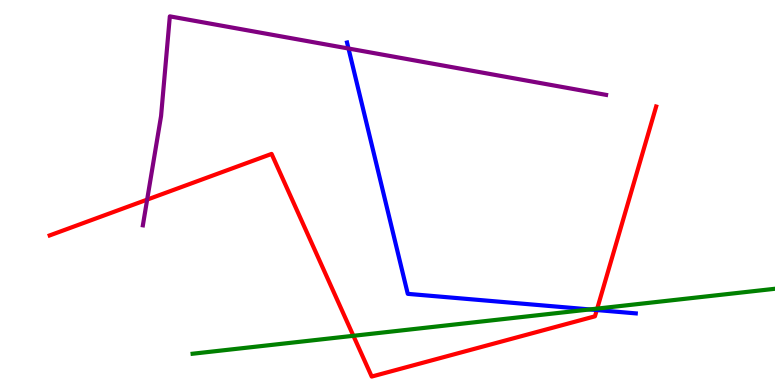[{'lines': ['blue', 'red'], 'intersections': [{'x': 7.7, 'y': 1.95}]}, {'lines': ['green', 'red'], 'intersections': [{'x': 4.56, 'y': 1.28}, {'x': 7.71, 'y': 1.98}]}, {'lines': ['purple', 'red'], 'intersections': [{'x': 1.9, 'y': 4.81}]}, {'lines': ['blue', 'green'], 'intersections': [{'x': 7.61, 'y': 1.96}]}, {'lines': ['blue', 'purple'], 'intersections': [{'x': 4.5, 'y': 8.74}]}, {'lines': ['green', 'purple'], 'intersections': []}]